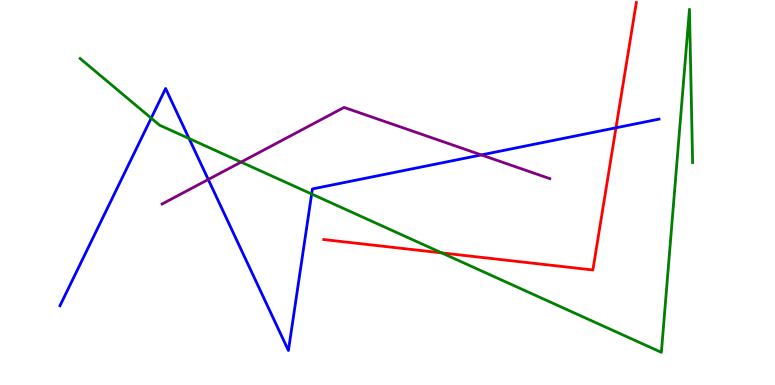[{'lines': ['blue', 'red'], 'intersections': [{'x': 7.95, 'y': 6.68}]}, {'lines': ['green', 'red'], 'intersections': [{'x': 5.7, 'y': 3.43}]}, {'lines': ['purple', 'red'], 'intersections': []}, {'lines': ['blue', 'green'], 'intersections': [{'x': 1.95, 'y': 6.93}, {'x': 2.44, 'y': 6.4}, {'x': 4.02, 'y': 4.96}]}, {'lines': ['blue', 'purple'], 'intersections': [{'x': 2.69, 'y': 5.34}, {'x': 6.21, 'y': 5.98}]}, {'lines': ['green', 'purple'], 'intersections': [{'x': 3.11, 'y': 5.79}]}]